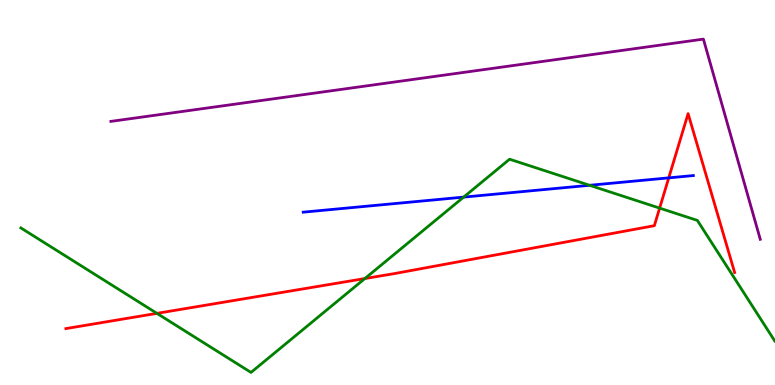[{'lines': ['blue', 'red'], 'intersections': [{'x': 8.63, 'y': 5.38}]}, {'lines': ['green', 'red'], 'intersections': [{'x': 2.02, 'y': 1.86}, {'x': 4.71, 'y': 2.76}, {'x': 8.51, 'y': 4.59}]}, {'lines': ['purple', 'red'], 'intersections': []}, {'lines': ['blue', 'green'], 'intersections': [{'x': 5.98, 'y': 4.88}, {'x': 7.61, 'y': 5.19}]}, {'lines': ['blue', 'purple'], 'intersections': []}, {'lines': ['green', 'purple'], 'intersections': []}]